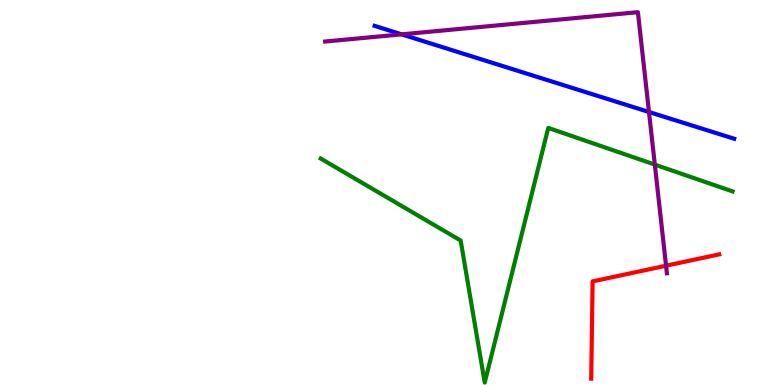[{'lines': ['blue', 'red'], 'intersections': []}, {'lines': ['green', 'red'], 'intersections': []}, {'lines': ['purple', 'red'], 'intersections': [{'x': 8.59, 'y': 3.1}]}, {'lines': ['blue', 'green'], 'intersections': []}, {'lines': ['blue', 'purple'], 'intersections': [{'x': 5.18, 'y': 9.11}, {'x': 8.37, 'y': 7.09}]}, {'lines': ['green', 'purple'], 'intersections': [{'x': 8.45, 'y': 5.72}]}]